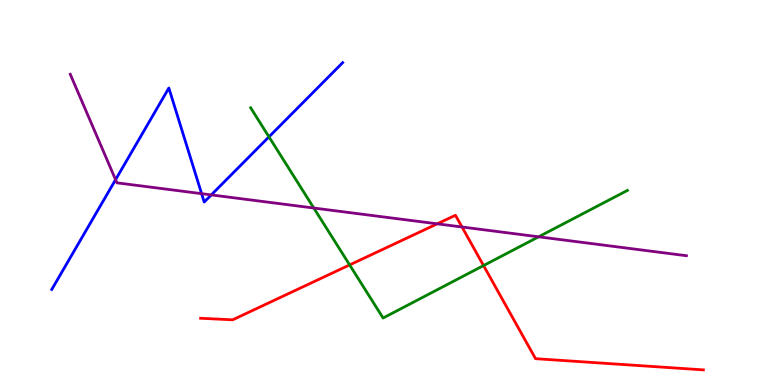[{'lines': ['blue', 'red'], 'intersections': []}, {'lines': ['green', 'red'], 'intersections': [{'x': 4.51, 'y': 3.12}, {'x': 6.24, 'y': 3.1}]}, {'lines': ['purple', 'red'], 'intersections': [{'x': 5.64, 'y': 4.19}, {'x': 5.96, 'y': 4.1}]}, {'lines': ['blue', 'green'], 'intersections': [{'x': 3.47, 'y': 6.45}]}, {'lines': ['blue', 'purple'], 'intersections': [{'x': 1.49, 'y': 5.33}, {'x': 2.6, 'y': 4.97}, {'x': 2.73, 'y': 4.94}]}, {'lines': ['green', 'purple'], 'intersections': [{'x': 4.05, 'y': 4.6}, {'x': 6.95, 'y': 3.85}]}]